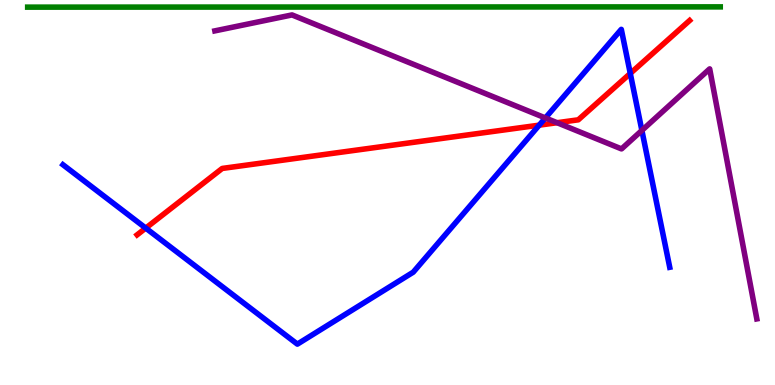[{'lines': ['blue', 'red'], 'intersections': [{'x': 1.88, 'y': 4.08}, {'x': 6.96, 'y': 6.75}, {'x': 8.13, 'y': 8.09}]}, {'lines': ['green', 'red'], 'intersections': []}, {'lines': ['purple', 'red'], 'intersections': [{'x': 7.19, 'y': 6.81}]}, {'lines': ['blue', 'green'], 'intersections': []}, {'lines': ['blue', 'purple'], 'intersections': [{'x': 7.04, 'y': 6.94}, {'x': 8.28, 'y': 6.61}]}, {'lines': ['green', 'purple'], 'intersections': []}]